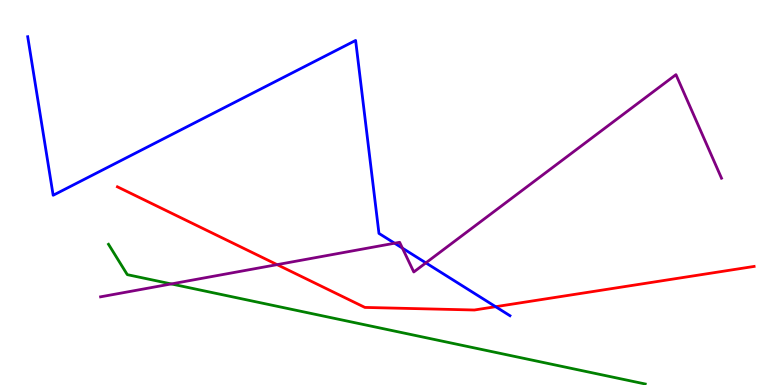[{'lines': ['blue', 'red'], 'intersections': [{'x': 6.4, 'y': 2.03}]}, {'lines': ['green', 'red'], 'intersections': []}, {'lines': ['purple', 'red'], 'intersections': [{'x': 3.58, 'y': 3.13}]}, {'lines': ['blue', 'green'], 'intersections': []}, {'lines': ['blue', 'purple'], 'intersections': [{'x': 5.09, 'y': 3.68}, {'x': 5.19, 'y': 3.55}, {'x': 5.5, 'y': 3.17}]}, {'lines': ['green', 'purple'], 'intersections': [{'x': 2.21, 'y': 2.63}]}]